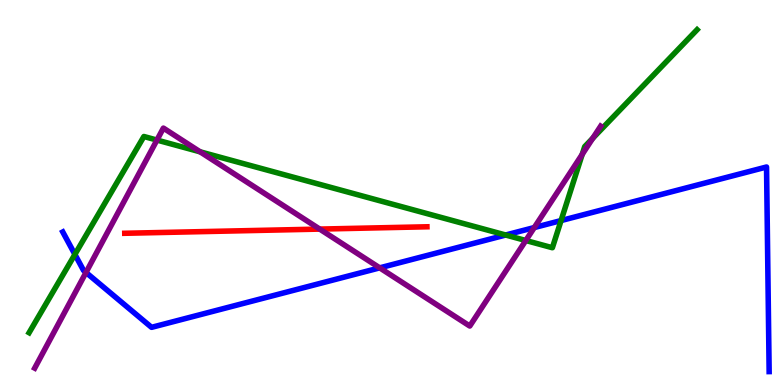[{'lines': ['blue', 'red'], 'intersections': []}, {'lines': ['green', 'red'], 'intersections': []}, {'lines': ['purple', 'red'], 'intersections': [{'x': 4.13, 'y': 4.05}]}, {'lines': ['blue', 'green'], 'intersections': [{'x': 0.966, 'y': 3.39}, {'x': 6.52, 'y': 3.9}, {'x': 7.24, 'y': 4.27}]}, {'lines': ['blue', 'purple'], 'intersections': [{'x': 1.11, 'y': 2.92}, {'x': 4.9, 'y': 3.04}, {'x': 6.89, 'y': 4.09}]}, {'lines': ['green', 'purple'], 'intersections': [{'x': 2.03, 'y': 6.36}, {'x': 2.58, 'y': 6.06}, {'x': 6.78, 'y': 3.75}, {'x': 7.51, 'y': 5.99}, {'x': 7.65, 'y': 6.41}]}]